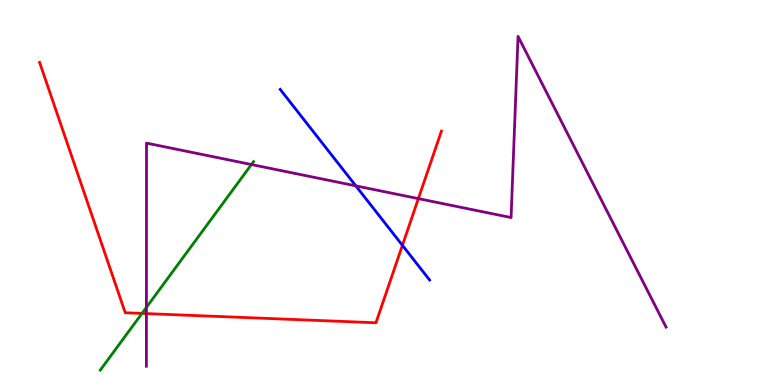[{'lines': ['blue', 'red'], 'intersections': [{'x': 5.19, 'y': 3.63}]}, {'lines': ['green', 'red'], 'intersections': [{'x': 1.83, 'y': 1.86}]}, {'lines': ['purple', 'red'], 'intersections': [{'x': 1.89, 'y': 1.85}, {'x': 5.4, 'y': 4.84}]}, {'lines': ['blue', 'green'], 'intersections': []}, {'lines': ['blue', 'purple'], 'intersections': [{'x': 4.59, 'y': 5.17}]}, {'lines': ['green', 'purple'], 'intersections': [{'x': 1.89, 'y': 2.02}, {'x': 3.24, 'y': 5.73}]}]